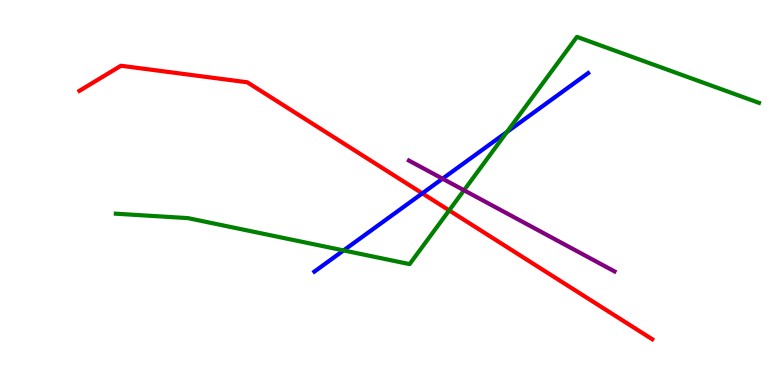[{'lines': ['blue', 'red'], 'intersections': [{'x': 5.45, 'y': 4.98}]}, {'lines': ['green', 'red'], 'intersections': [{'x': 5.8, 'y': 4.54}]}, {'lines': ['purple', 'red'], 'intersections': []}, {'lines': ['blue', 'green'], 'intersections': [{'x': 4.43, 'y': 3.5}, {'x': 6.54, 'y': 6.57}]}, {'lines': ['blue', 'purple'], 'intersections': [{'x': 5.71, 'y': 5.36}]}, {'lines': ['green', 'purple'], 'intersections': [{'x': 5.99, 'y': 5.06}]}]